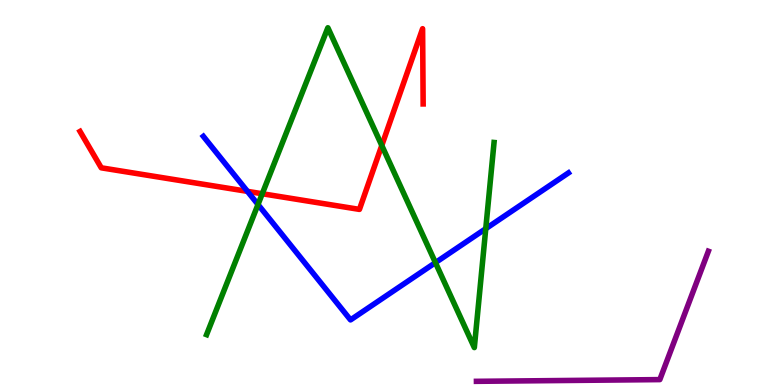[{'lines': ['blue', 'red'], 'intersections': [{'x': 3.19, 'y': 5.03}]}, {'lines': ['green', 'red'], 'intersections': [{'x': 3.38, 'y': 4.97}, {'x': 4.93, 'y': 6.22}]}, {'lines': ['purple', 'red'], 'intersections': []}, {'lines': ['blue', 'green'], 'intersections': [{'x': 3.33, 'y': 4.69}, {'x': 5.62, 'y': 3.18}, {'x': 6.27, 'y': 4.06}]}, {'lines': ['blue', 'purple'], 'intersections': []}, {'lines': ['green', 'purple'], 'intersections': []}]